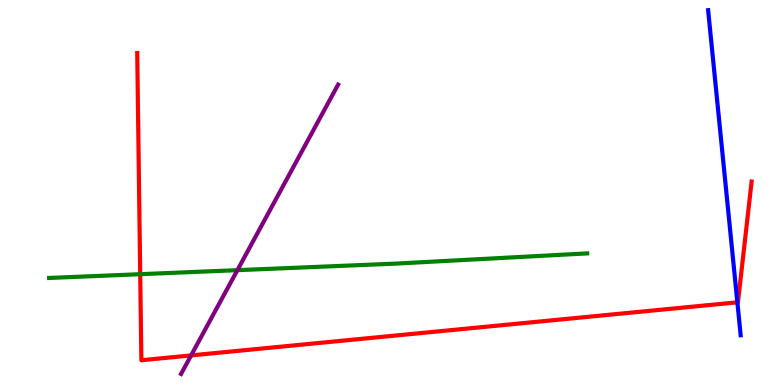[{'lines': ['blue', 'red'], 'intersections': [{'x': 9.51, 'y': 2.15}]}, {'lines': ['green', 'red'], 'intersections': [{'x': 1.81, 'y': 2.88}]}, {'lines': ['purple', 'red'], 'intersections': [{'x': 2.47, 'y': 0.769}]}, {'lines': ['blue', 'green'], 'intersections': []}, {'lines': ['blue', 'purple'], 'intersections': []}, {'lines': ['green', 'purple'], 'intersections': [{'x': 3.06, 'y': 2.98}]}]